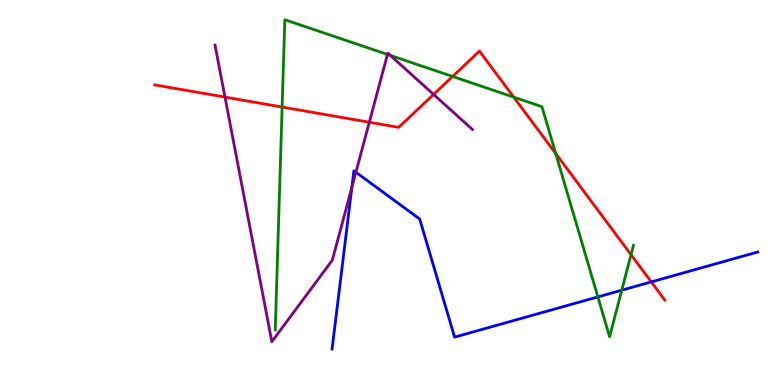[{'lines': ['blue', 'red'], 'intersections': [{'x': 8.4, 'y': 2.68}]}, {'lines': ['green', 'red'], 'intersections': [{'x': 3.64, 'y': 7.22}, {'x': 5.84, 'y': 8.01}, {'x': 6.63, 'y': 7.48}, {'x': 7.17, 'y': 6.01}, {'x': 8.14, 'y': 3.38}]}, {'lines': ['purple', 'red'], 'intersections': [{'x': 2.9, 'y': 7.48}, {'x': 4.77, 'y': 6.83}, {'x': 5.59, 'y': 7.55}]}, {'lines': ['blue', 'green'], 'intersections': [{'x': 7.71, 'y': 2.29}, {'x': 8.02, 'y': 2.46}]}, {'lines': ['blue', 'purple'], 'intersections': [{'x': 4.54, 'y': 5.14}, {'x': 4.59, 'y': 5.53}]}, {'lines': ['green', 'purple'], 'intersections': [{'x': 5.0, 'y': 8.59}, {'x': 5.04, 'y': 8.56}]}]